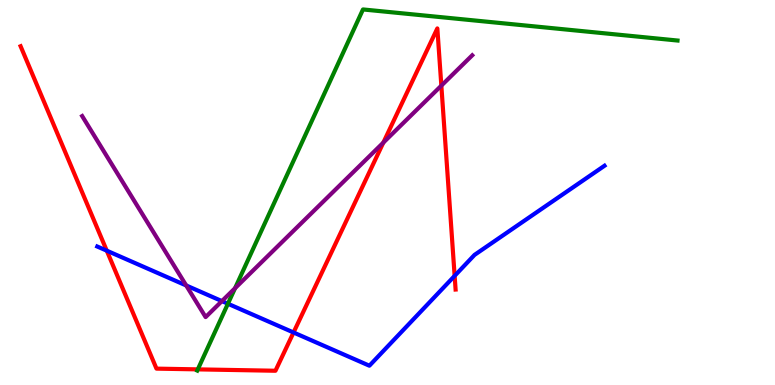[{'lines': ['blue', 'red'], 'intersections': [{'x': 1.38, 'y': 3.49}, {'x': 3.79, 'y': 1.36}, {'x': 5.87, 'y': 2.83}]}, {'lines': ['green', 'red'], 'intersections': [{'x': 2.55, 'y': 0.406}]}, {'lines': ['purple', 'red'], 'intersections': [{'x': 4.95, 'y': 6.3}, {'x': 5.69, 'y': 7.78}]}, {'lines': ['blue', 'green'], 'intersections': [{'x': 2.94, 'y': 2.11}]}, {'lines': ['blue', 'purple'], 'intersections': [{'x': 2.4, 'y': 2.59}, {'x': 2.86, 'y': 2.18}]}, {'lines': ['green', 'purple'], 'intersections': [{'x': 3.03, 'y': 2.51}]}]